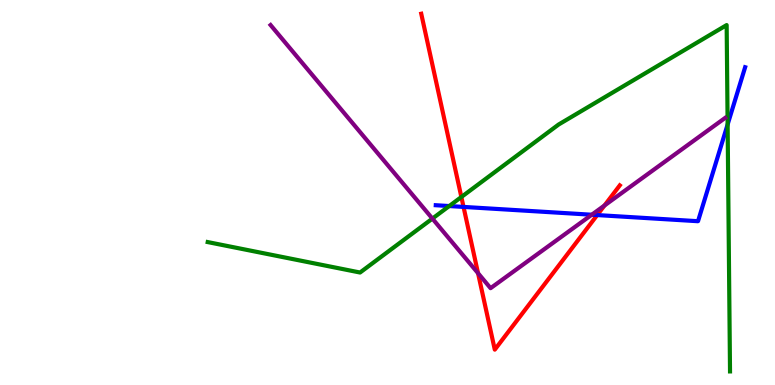[{'lines': ['blue', 'red'], 'intersections': [{'x': 5.98, 'y': 4.63}, {'x': 7.71, 'y': 4.41}]}, {'lines': ['green', 'red'], 'intersections': [{'x': 5.95, 'y': 4.88}]}, {'lines': ['purple', 'red'], 'intersections': [{'x': 6.17, 'y': 2.9}, {'x': 7.8, 'y': 4.66}]}, {'lines': ['blue', 'green'], 'intersections': [{'x': 5.8, 'y': 4.65}, {'x': 9.39, 'y': 6.77}]}, {'lines': ['blue', 'purple'], 'intersections': [{'x': 7.64, 'y': 4.42}]}, {'lines': ['green', 'purple'], 'intersections': [{'x': 5.58, 'y': 4.32}]}]